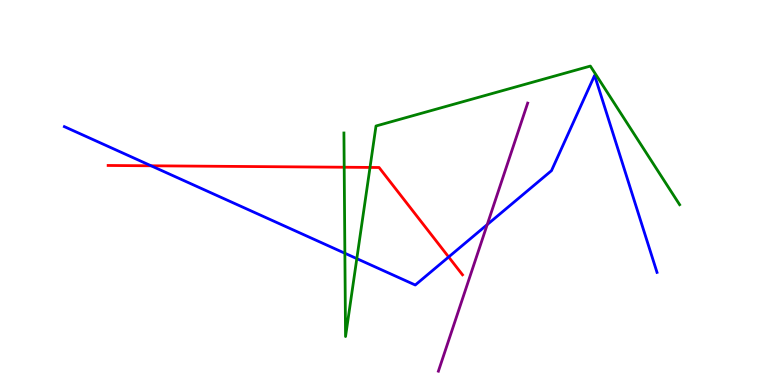[{'lines': ['blue', 'red'], 'intersections': [{'x': 1.95, 'y': 5.69}, {'x': 5.79, 'y': 3.33}]}, {'lines': ['green', 'red'], 'intersections': [{'x': 4.44, 'y': 5.66}, {'x': 4.77, 'y': 5.65}]}, {'lines': ['purple', 'red'], 'intersections': []}, {'lines': ['blue', 'green'], 'intersections': [{'x': 4.45, 'y': 3.42}, {'x': 4.6, 'y': 3.28}]}, {'lines': ['blue', 'purple'], 'intersections': [{'x': 6.29, 'y': 4.17}]}, {'lines': ['green', 'purple'], 'intersections': []}]